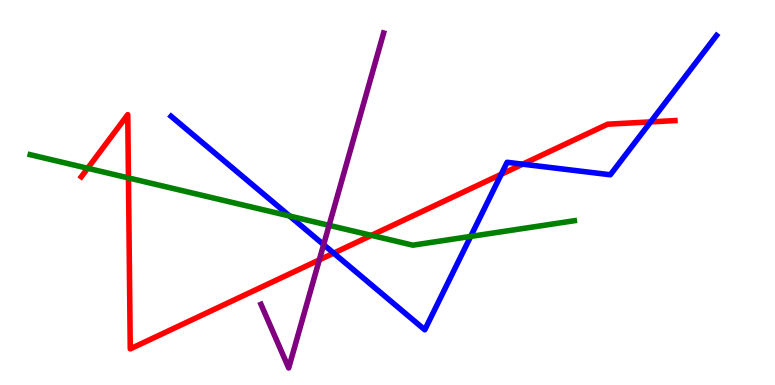[{'lines': ['blue', 'red'], 'intersections': [{'x': 4.31, 'y': 3.43}, {'x': 6.47, 'y': 5.47}, {'x': 6.74, 'y': 5.74}, {'x': 8.4, 'y': 6.83}]}, {'lines': ['green', 'red'], 'intersections': [{'x': 1.13, 'y': 5.63}, {'x': 1.66, 'y': 5.38}, {'x': 4.79, 'y': 3.89}]}, {'lines': ['purple', 'red'], 'intersections': [{'x': 4.12, 'y': 3.25}]}, {'lines': ['blue', 'green'], 'intersections': [{'x': 3.74, 'y': 4.39}, {'x': 6.07, 'y': 3.86}]}, {'lines': ['blue', 'purple'], 'intersections': [{'x': 4.18, 'y': 3.65}]}, {'lines': ['green', 'purple'], 'intersections': [{'x': 4.25, 'y': 4.15}]}]